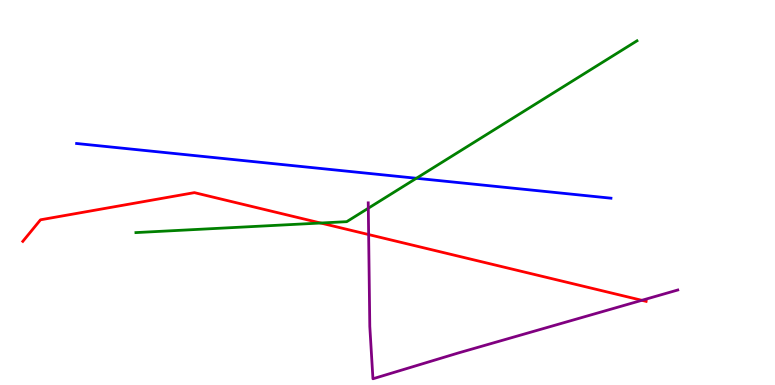[{'lines': ['blue', 'red'], 'intersections': []}, {'lines': ['green', 'red'], 'intersections': [{'x': 4.14, 'y': 4.21}]}, {'lines': ['purple', 'red'], 'intersections': [{'x': 4.76, 'y': 3.91}, {'x': 8.28, 'y': 2.2}]}, {'lines': ['blue', 'green'], 'intersections': [{'x': 5.37, 'y': 5.37}]}, {'lines': ['blue', 'purple'], 'intersections': []}, {'lines': ['green', 'purple'], 'intersections': [{'x': 4.75, 'y': 4.59}]}]